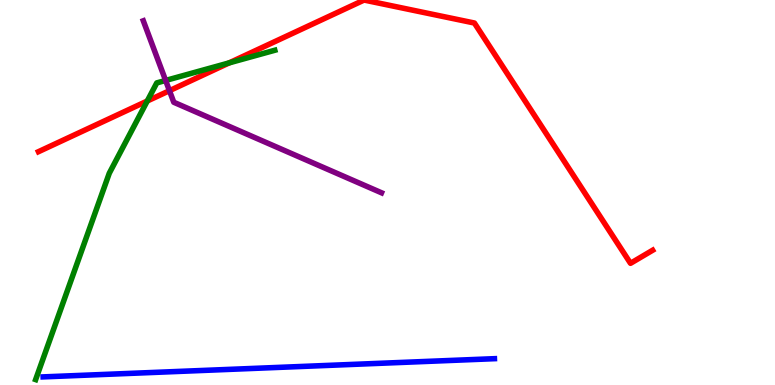[{'lines': ['blue', 'red'], 'intersections': []}, {'lines': ['green', 'red'], 'intersections': [{'x': 1.9, 'y': 7.38}, {'x': 2.96, 'y': 8.37}]}, {'lines': ['purple', 'red'], 'intersections': [{'x': 2.19, 'y': 7.64}]}, {'lines': ['blue', 'green'], 'intersections': []}, {'lines': ['blue', 'purple'], 'intersections': []}, {'lines': ['green', 'purple'], 'intersections': [{'x': 2.14, 'y': 7.91}]}]